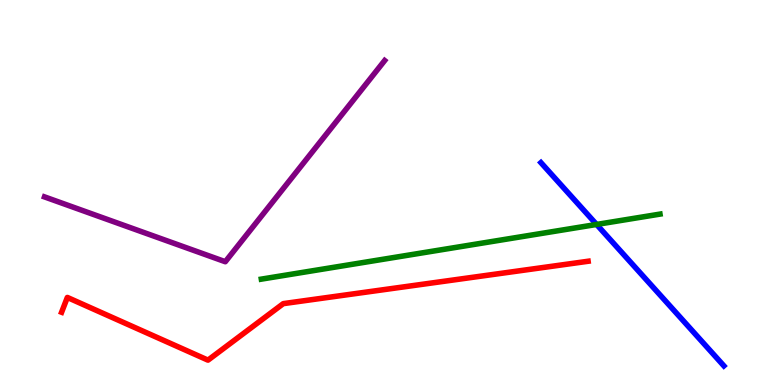[{'lines': ['blue', 'red'], 'intersections': []}, {'lines': ['green', 'red'], 'intersections': []}, {'lines': ['purple', 'red'], 'intersections': []}, {'lines': ['blue', 'green'], 'intersections': [{'x': 7.7, 'y': 4.17}]}, {'lines': ['blue', 'purple'], 'intersections': []}, {'lines': ['green', 'purple'], 'intersections': []}]